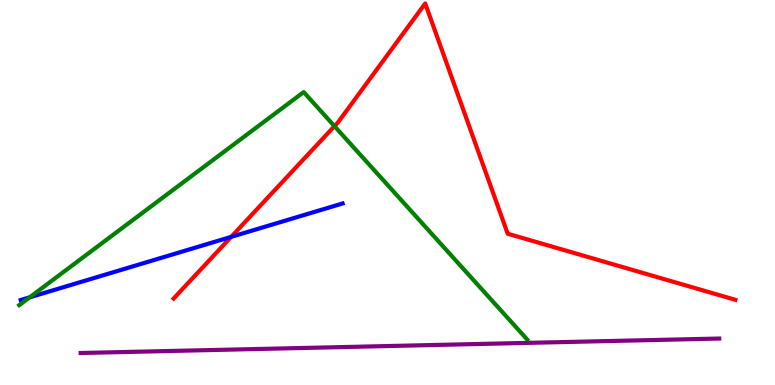[{'lines': ['blue', 'red'], 'intersections': [{'x': 2.98, 'y': 3.85}]}, {'lines': ['green', 'red'], 'intersections': [{'x': 4.32, 'y': 6.72}]}, {'lines': ['purple', 'red'], 'intersections': []}, {'lines': ['blue', 'green'], 'intersections': [{'x': 0.383, 'y': 2.28}]}, {'lines': ['blue', 'purple'], 'intersections': []}, {'lines': ['green', 'purple'], 'intersections': []}]